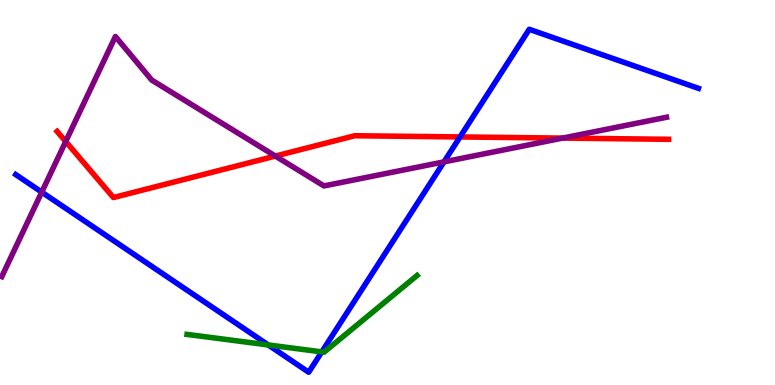[{'lines': ['blue', 'red'], 'intersections': [{'x': 5.94, 'y': 6.44}]}, {'lines': ['green', 'red'], 'intersections': []}, {'lines': ['purple', 'red'], 'intersections': [{'x': 0.848, 'y': 6.32}, {'x': 3.55, 'y': 5.95}, {'x': 7.26, 'y': 6.41}]}, {'lines': ['blue', 'green'], 'intersections': [{'x': 3.46, 'y': 1.04}, {'x': 4.15, 'y': 0.86}]}, {'lines': ['blue', 'purple'], 'intersections': [{'x': 0.539, 'y': 5.01}, {'x': 5.73, 'y': 5.8}]}, {'lines': ['green', 'purple'], 'intersections': []}]